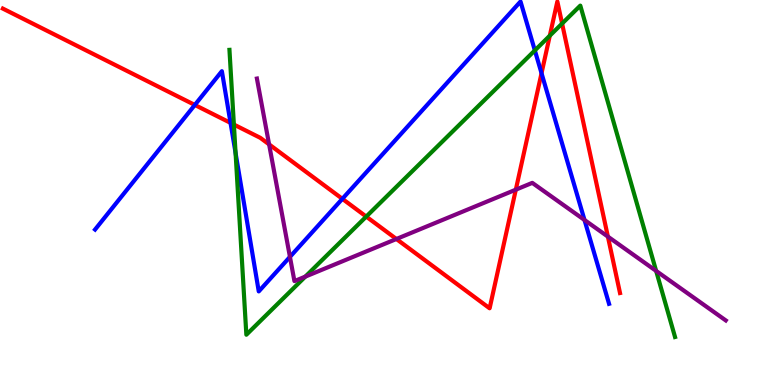[{'lines': ['blue', 'red'], 'intersections': [{'x': 2.51, 'y': 7.27}, {'x': 2.97, 'y': 6.81}, {'x': 4.42, 'y': 4.84}, {'x': 6.99, 'y': 8.1}]}, {'lines': ['green', 'red'], 'intersections': [{'x': 3.02, 'y': 6.76}, {'x': 4.73, 'y': 4.37}, {'x': 7.09, 'y': 9.07}, {'x': 7.25, 'y': 9.39}]}, {'lines': ['purple', 'red'], 'intersections': [{'x': 3.47, 'y': 6.25}, {'x': 5.11, 'y': 3.79}, {'x': 6.66, 'y': 5.07}, {'x': 7.84, 'y': 3.85}]}, {'lines': ['blue', 'green'], 'intersections': [{'x': 3.04, 'y': 6.03}, {'x': 6.9, 'y': 8.69}]}, {'lines': ['blue', 'purple'], 'intersections': [{'x': 3.74, 'y': 3.33}, {'x': 7.54, 'y': 4.29}]}, {'lines': ['green', 'purple'], 'intersections': [{'x': 3.94, 'y': 2.82}, {'x': 8.47, 'y': 2.96}]}]